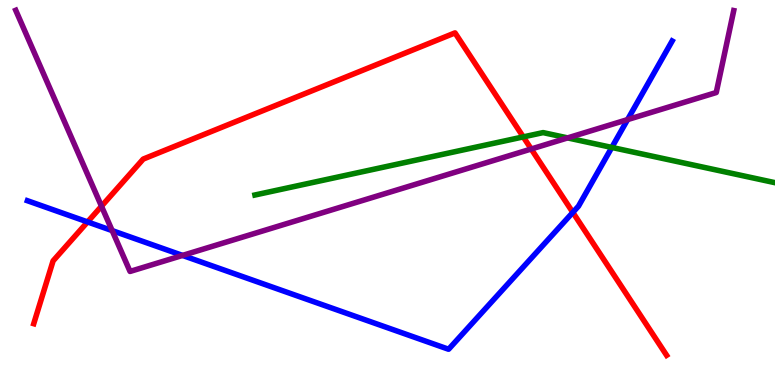[{'lines': ['blue', 'red'], 'intersections': [{'x': 1.13, 'y': 4.24}, {'x': 7.39, 'y': 4.48}]}, {'lines': ['green', 'red'], 'intersections': [{'x': 6.75, 'y': 6.44}]}, {'lines': ['purple', 'red'], 'intersections': [{'x': 1.31, 'y': 4.64}, {'x': 6.85, 'y': 6.13}]}, {'lines': ['blue', 'green'], 'intersections': [{'x': 7.89, 'y': 6.17}]}, {'lines': ['blue', 'purple'], 'intersections': [{'x': 1.45, 'y': 4.01}, {'x': 2.36, 'y': 3.37}, {'x': 8.1, 'y': 6.89}]}, {'lines': ['green', 'purple'], 'intersections': [{'x': 7.32, 'y': 6.42}]}]